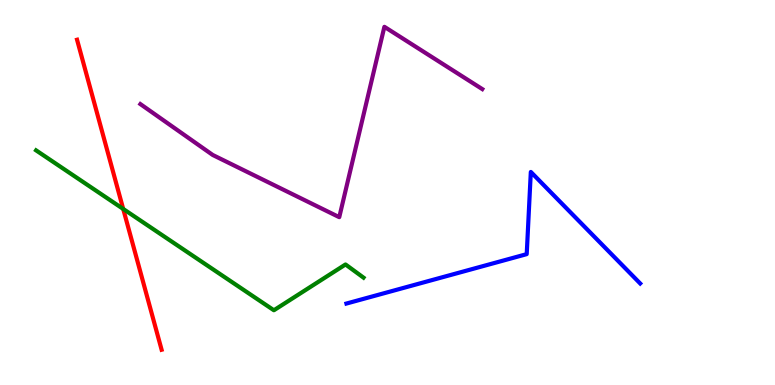[{'lines': ['blue', 'red'], 'intersections': []}, {'lines': ['green', 'red'], 'intersections': [{'x': 1.59, 'y': 4.57}]}, {'lines': ['purple', 'red'], 'intersections': []}, {'lines': ['blue', 'green'], 'intersections': []}, {'lines': ['blue', 'purple'], 'intersections': []}, {'lines': ['green', 'purple'], 'intersections': []}]